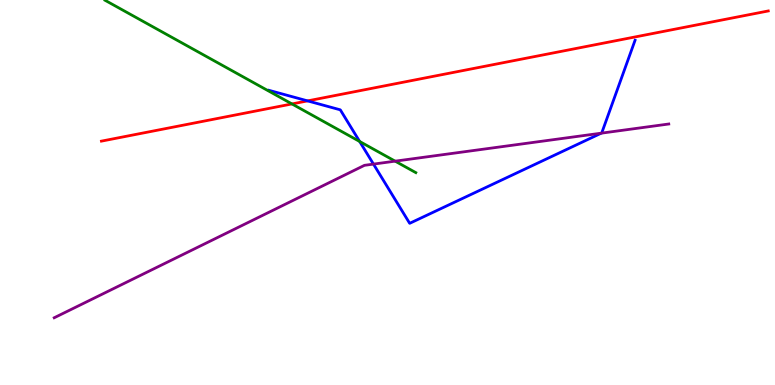[{'lines': ['blue', 'red'], 'intersections': [{'x': 3.97, 'y': 7.38}]}, {'lines': ['green', 'red'], 'intersections': [{'x': 3.77, 'y': 7.3}]}, {'lines': ['purple', 'red'], 'intersections': []}, {'lines': ['blue', 'green'], 'intersections': [{'x': 4.64, 'y': 6.33}]}, {'lines': ['blue', 'purple'], 'intersections': [{'x': 4.82, 'y': 5.74}, {'x': 7.76, 'y': 6.54}]}, {'lines': ['green', 'purple'], 'intersections': [{'x': 5.1, 'y': 5.81}]}]